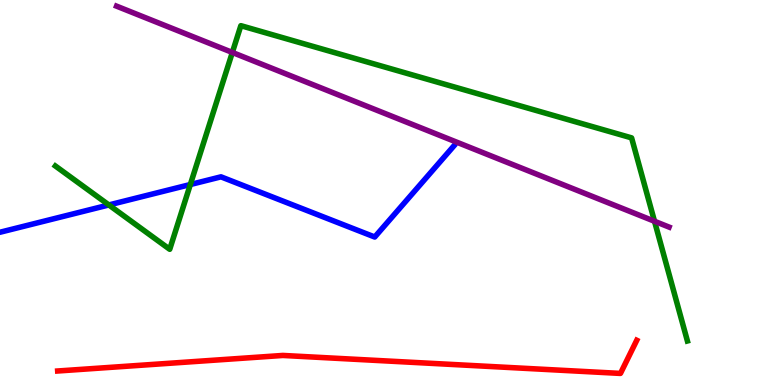[{'lines': ['blue', 'red'], 'intersections': []}, {'lines': ['green', 'red'], 'intersections': []}, {'lines': ['purple', 'red'], 'intersections': []}, {'lines': ['blue', 'green'], 'intersections': [{'x': 1.4, 'y': 4.68}, {'x': 2.46, 'y': 5.21}]}, {'lines': ['blue', 'purple'], 'intersections': []}, {'lines': ['green', 'purple'], 'intersections': [{'x': 3.0, 'y': 8.64}, {'x': 8.45, 'y': 4.25}]}]